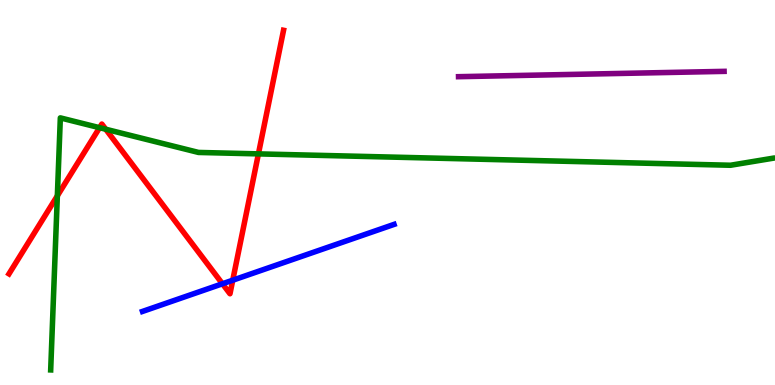[{'lines': ['blue', 'red'], 'intersections': [{'x': 2.87, 'y': 2.63}, {'x': 3.0, 'y': 2.72}]}, {'lines': ['green', 'red'], 'intersections': [{'x': 0.74, 'y': 4.91}, {'x': 1.28, 'y': 6.68}, {'x': 1.36, 'y': 6.64}, {'x': 3.33, 'y': 6.0}]}, {'lines': ['purple', 'red'], 'intersections': []}, {'lines': ['blue', 'green'], 'intersections': []}, {'lines': ['blue', 'purple'], 'intersections': []}, {'lines': ['green', 'purple'], 'intersections': []}]